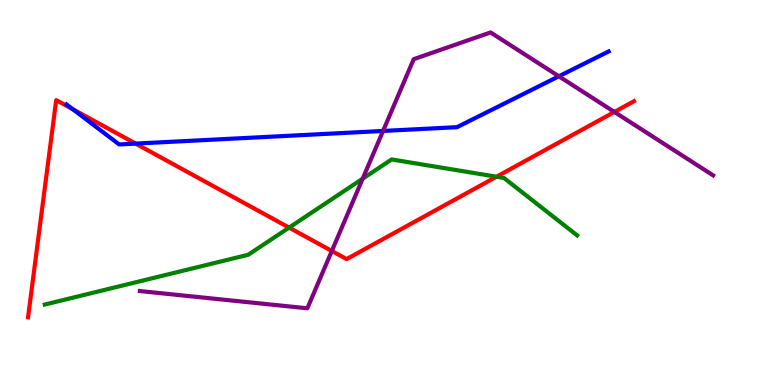[{'lines': ['blue', 'red'], 'intersections': [{'x': 0.94, 'y': 7.16}, {'x': 1.75, 'y': 6.27}]}, {'lines': ['green', 'red'], 'intersections': [{'x': 3.73, 'y': 4.09}, {'x': 6.41, 'y': 5.41}]}, {'lines': ['purple', 'red'], 'intersections': [{'x': 4.28, 'y': 3.48}, {'x': 7.93, 'y': 7.09}]}, {'lines': ['blue', 'green'], 'intersections': []}, {'lines': ['blue', 'purple'], 'intersections': [{'x': 4.94, 'y': 6.6}, {'x': 7.21, 'y': 8.02}]}, {'lines': ['green', 'purple'], 'intersections': [{'x': 4.68, 'y': 5.36}]}]